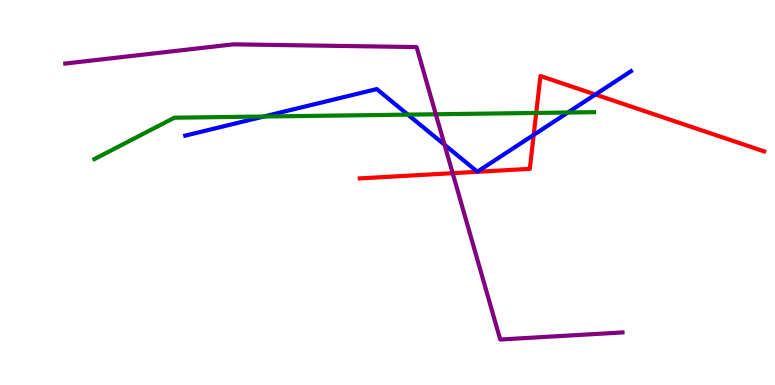[{'lines': ['blue', 'red'], 'intersections': [{'x': 6.89, 'y': 6.5}, {'x': 7.68, 'y': 7.54}]}, {'lines': ['green', 'red'], 'intersections': [{'x': 6.92, 'y': 7.07}]}, {'lines': ['purple', 'red'], 'intersections': [{'x': 5.84, 'y': 5.5}]}, {'lines': ['blue', 'green'], 'intersections': [{'x': 3.4, 'y': 6.97}, {'x': 5.26, 'y': 7.02}, {'x': 7.33, 'y': 7.08}]}, {'lines': ['blue', 'purple'], 'intersections': [{'x': 5.74, 'y': 6.24}]}, {'lines': ['green', 'purple'], 'intersections': [{'x': 5.62, 'y': 7.03}]}]